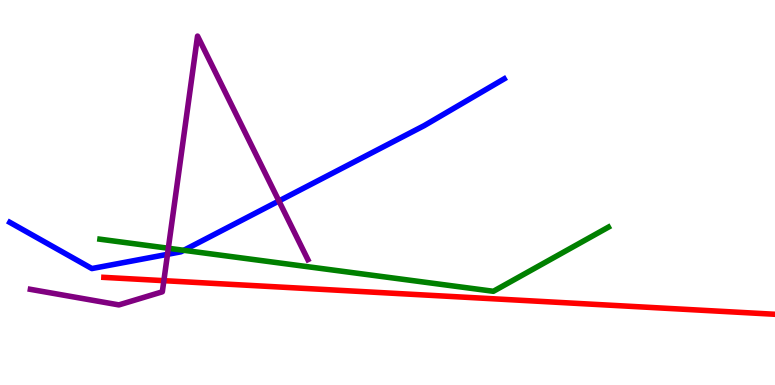[{'lines': ['blue', 'red'], 'intersections': []}, {'lines': ['green', 'red'], 'intersections': []}, {'lines': ['purple', 'red'], 'intersections': [{'x': 2.11, 'y': 2.71}]}, {'lines': ['blue', 'green'], 'intersections': [{'x': 2.37, 'y': 3.5}]}, {'lines': ['blue', 'purple'], 'intersections': [{'x': 2.16, 'y': 3.39}, {'x': 3.6, 'y': 4.78}]}, {'lines': ['green', 'purple'], 'intersections': [{'x': 2.17, 'y': 3.55}]}]